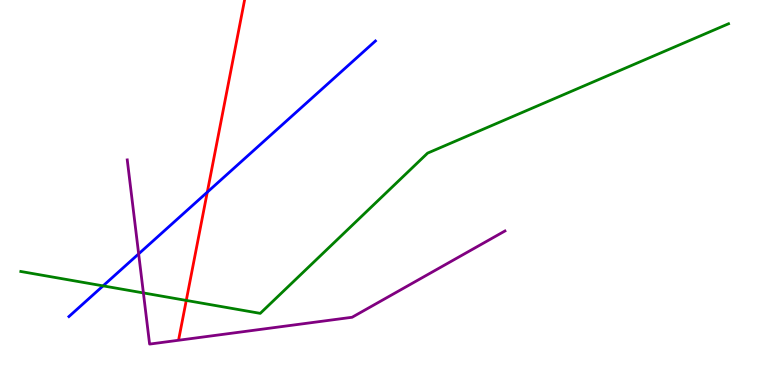[{'lines': ['blue', 'red'], 'intersections': [{'x': 2.67, 'y': 5.01}]}, {'lines': ['green', 'red'], 'intersections': [{'x': 2.4, 'y': 2.2}]}, {'lines': ['purple', 'red'], 'intersections': []}, {'lines': ['blue', 'green'], 'intersections': [{'x': 1.33, 'y': 2.57}]}, {'lines': ['blue', 'purple'], 'intersections': [{'x': 1.79, 'y': 3.41}]}, {'lines': ['green', 'purple'], 'intersections': [{'x': 1.85, 'y': 2.39}]}]